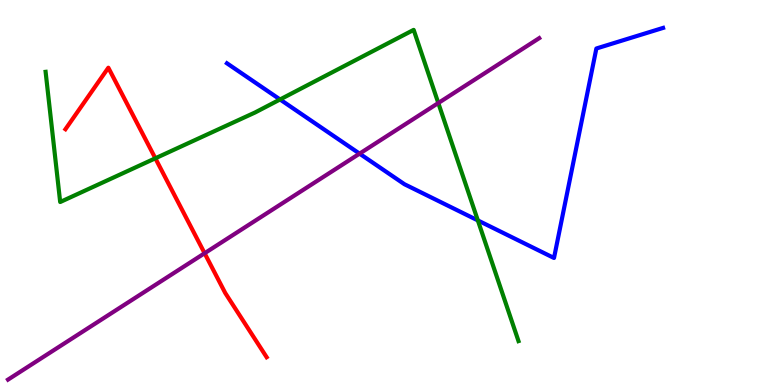[{'lines': ['blue', 'red'], 'intersections': []}, {'lines': ['green', 'red'], 'intersections': [{'x': 2.0, 'y': 5.89}]}, {'lines': ['purple', 'red'], 'intersections': [{'x': 2.64, 'y': 3.42}]}, {'lines': ['blue', 'green'], 'intersections': [{'x': 3.61, 'y': 7.42}, {'x': 6.17, 'y': 4.27}]}, {'lines': ['blue', 'purple'], 'intersections': [{'x': 4.64, 'y': 6.01}]}, {'lines': ['green', 'purple'], 'intersections': [{'x': 5.66, 'y': 7.32}]}]